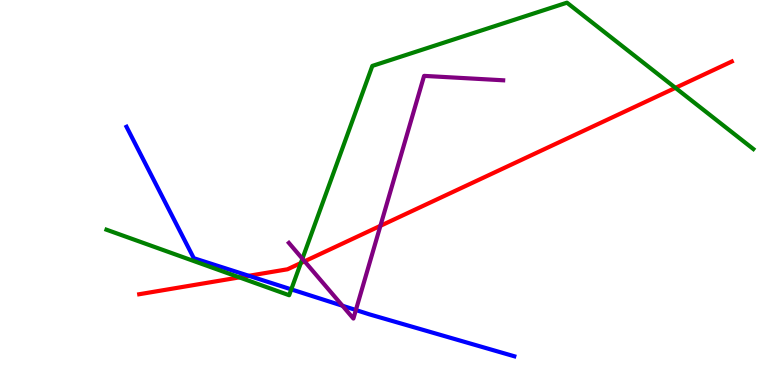[{'lines': ['blue', 'red'], 'intersections': [{'x': 3.21, 'y': 2.84}]}, {'lines': ['green', 'red'], 'intersections': [{'x': 3.09, 'y': 2.8}, {'x': 3.88, 'y': 3.17}, {'x': 8.72, 'y': 7.72}]}, {'lines': ['purple', 'red'], 'intersections': [{'x': 3.93, 'y': 3.21}, {'x': 4.91, 'y': 4.13}]}, {'lines': ['blue', 'green'], 'intersections': [{'x': 3.76, 'y': 2.48}]}, {'lines': ['blue', 'purple'], 'intersections': [{'x': 4.42, 'y': 2.06}, {'x': 4.59, 'y': 1.95}]}, {'lines': ['green', 'purple'], 'intersections': [{'x': 3.9, 'y': 3.28}]}]